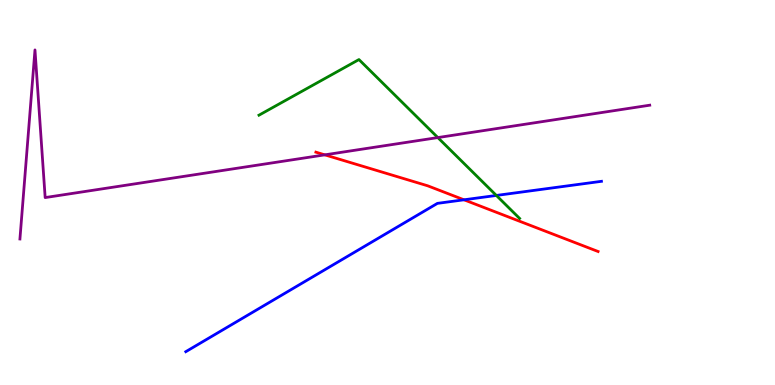[{'lines': ['blue', 'red'], 'intersections': [{'x': 5.99, 'y': 4.81}]}, {'lines': ['green', 'red'], 'intersections': []}, {'lines': ['purple', 'red'], 'intersections': [{'x': 4.19, 'y': 5.98}]}, {'lines': ['blue', 'green'], 'intersections': [{'x': 6.4, 'y': 4.92}]}, {'lines': ['blue', 'purple'], 'intersections': []}, {'lines': ['green', 'purple'], 'intersections': [{'x': 5.65, 'y': 6.43}]}]